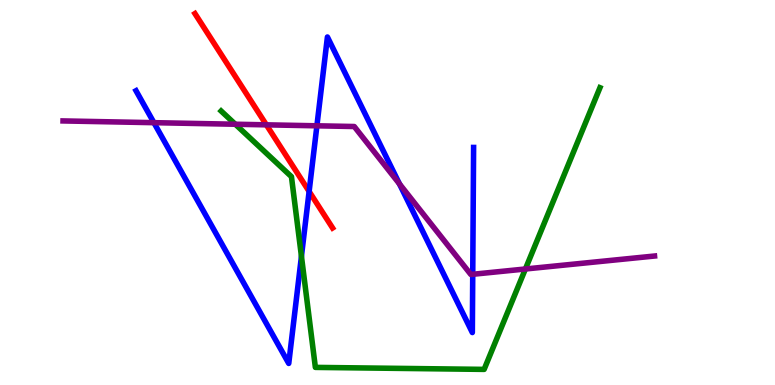[{'lines': ['blue', 'red'], 'intersections': [{'x': 3.99, 'y': 5.03}]}, {'lines': ['green', 'red'], 'intersections': []}, {'lines': ['purple', 'red'], 'intersections': [{'x': 3.44, 'y': 6.76}]}, {'lines': ['blue', 'green'], 'intersections': [{'x': 3.89, 'y': 3.34}]}, {'lines': ['blue', 'purple'], 'intersections': [{'x': 1.99, 'y': 6.81}, {'x': 4.09, 'y': 6.73}, {'x': 5.15, 'y': 5.22}, {'x': 6.1, 'y': 2.88}]}, {'lines': ['green', 'purple'], 'intersections': [{'x': 3.04, 'y': 6.77}, {'x': 6.78, 'y': 3.01}]}]